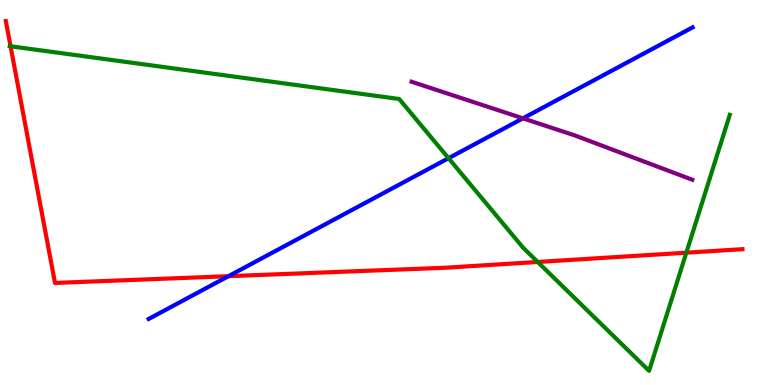[{'lines': ['blue', 'red'], 'intersections': [{'x': 2.95, 'y': 2.83}]}, {'lines': ['green', 'red'], 'intersections': [{'x': 0.136, 'y': 8.8}, {'x': 6.94, 'y': 3.2}, {'x': 8.86, 'y': 3.44}]}, {'lines': ['purple', 'red'], 'intersections': []}, {'lines': ['blue', 'green'], 'intersections': [{'x': 5.79, 'y': 5.89}]}, {'lines': ['blue', 'purple'], 'intersections': [{'x': 6.75, 'y': 6.93}]}, {'lines': ['green', 'purple'], 'intersections': []}]